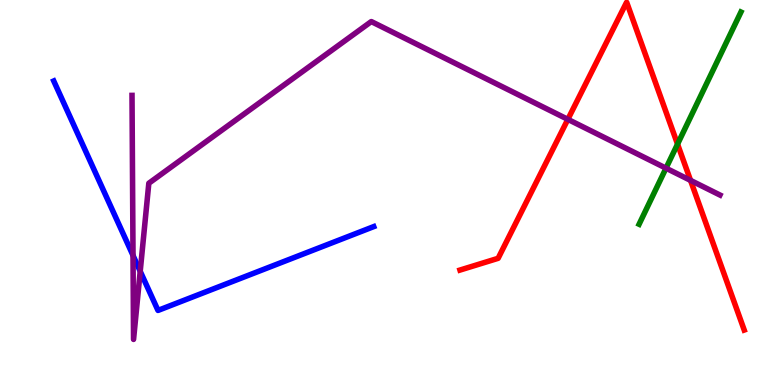[{'lines': ['blue', 'red'], 'intersections': []}, {'lines': ['green', 'red'], 'intersections': [{'x': 8.74, 'y': 6.26}]}, {'lines': ['purple', 'red'], 'intersections': [{'x': 7.33, 'y': 6.9}, {'x': 8.91, 'y': 5.31}]}, {'lines': ['blue', 'green'], 'intersections': []}, {'lines': ['blue', 'purple'], 'intersections': [{'x': 1.72, 'y': 3.36}, {'x': 1.81, 'y': 2.95}]}, {'lines': ['green', 'purple'], 'intersections': [{'x': 8.59, 'y': 5.63}]}]